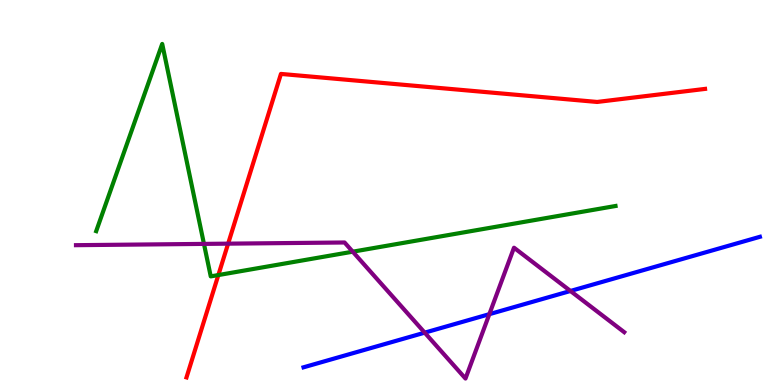[{'lines': ['blue', 'red'], 'intersections': []}, {'lines': ['green', 'red'], 'intersections': [{'x': 2.82, 'y': 2.86}]}, {'lines': ['purple', 'red'], 'intersections': [{'x': 2.94, 'y': 3.67}]}, {'lines': ['blue', 'green'], 'intersections': []}, {'lines': ['blue', 'purple'], 'intersections': [{'x': 5.48, 'y': 1.36}, {'x': 6.31, 'y': 1.84}, {'x': 7.36, 'y': 2.44}]}, {'lines': ['green', 'purple'], 'intersections': [{'x': 2.63, 'y': 3.67}, {'x': 4.55, 'y': 3.46}]}]